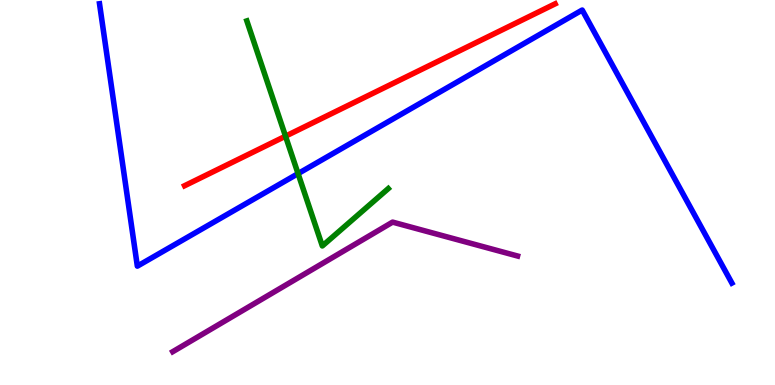[{'lines': ['blue', 'red'], 'intersections': []}, {'lines': ['green', 'red'], 'intersections': [{'x': 3.68, 'y': 6.46}]}, {'lines': ['purple', 'red'], 'intersections': []}, {'lines': ['blue', 'green'], 'intersections': [{'x': 3.85, 'y': 5.49}]}, {'lines': ['blue', 'purple'], 'intersections': []}, {'lines': ['green', 'purple'], 'intersections': []}]